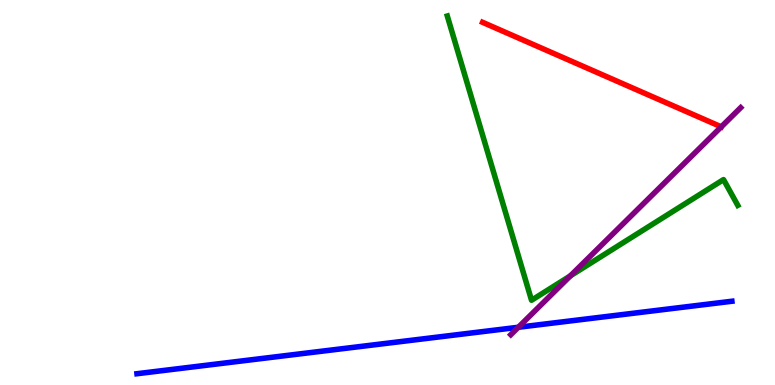[{'lines': ['blue', 'red'], 'intersections': []}, {'lines': ['green', 'red'], 'intersections': []}, {'lines': ['purple', 'red'], 'intersections': [{'x': 9.31, 'y': 6.71}]}, {'lines': ['blue', 'green'], 'intersections': []}, {'lines': ['blue', 'purple'], 'intersections': [{'x': 6.69, 'y': 1.5}]}, {'lines': ['green', 'purple'], 'intersections': [{'x': 7.36, 'y': 2.84}]}]